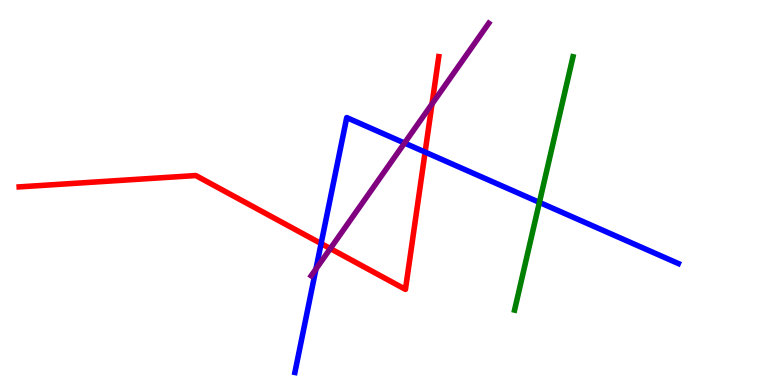[{'lines': ['blue', 'red'], 'intersections': [{'x': 4.14, 'y': 3.67}, {'x': 5.49, 'y': 6.05}]}, {'lines': ['green', 'red'], 'intersections': []}, {'lines': ['purple', 'red'], 'intersections': [{'x': 4.26, 'y': 3.54}, {'x': 5.57, 'y': 7.3}]}, {'lines': ['blue', 'green'], 'intersections': [{'x': 6.96, 'y': 4.74}]}, {'lines': ['blue', 'purple'], 'intersections': [{'x': 4.08, 'y': 3.01}, {'x': 5.22, 'y': 6.28}]}, {'lines': ['green', 'purple'], 'intersections': []}]